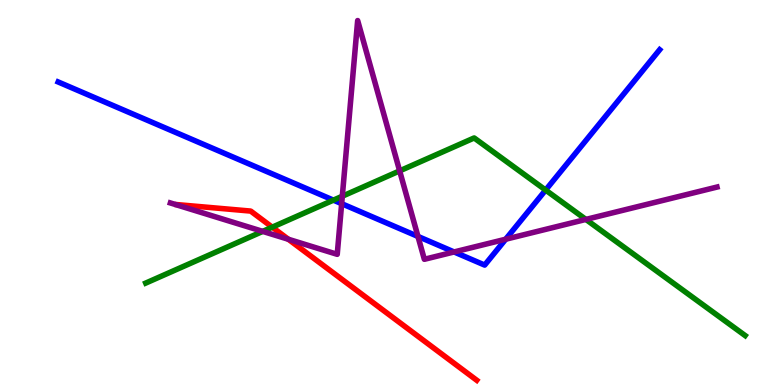[{'lines': ['blue', 'red'], 'intersections': []}, {'lines': ['green', 'red'], 'intersections': [{'x': 3.51, 'y': 4.1}]}, {'lines': ['purple', 'red'], 'intersections': [{'x': 3.72, 'y': 3.78}]}, {'lines': ['blue', 'green'], 'intersections': [{'x': 4.3, 'y': 4.8}, {'x': 7.04, 'y': 5.06}]}, {'lines': ['blue', 'purple'], 'intersections': [{'x': 4.41, 'y': 4.71}, {'x': 5.39, 'y': 3.86}, {'x': 5.86, 'y': 3.46}, {'x': 6.52, 'y': 3.79}]}, {'lines': ['green', 'purple'], 'intersections': [{'x': 3.39, 'y': 3.99}, {'x': 4.42, 'y': 4.9}, {'x': 5.16, 'y': 5.56}, {'x': 7.56, 'y': 4.3}]}]